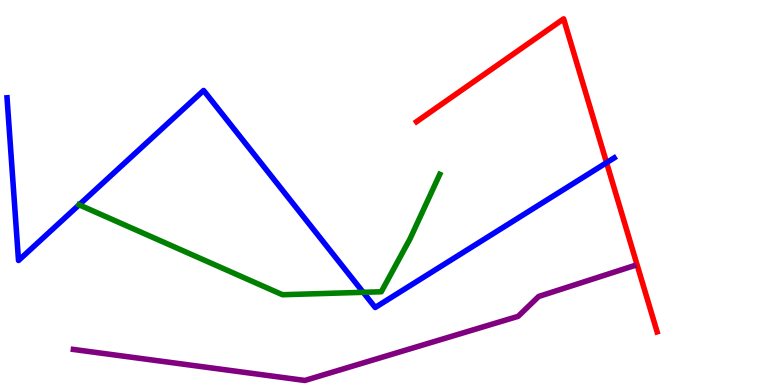[{'lines': ['blue', 'red'], 'intersections': [{'x': 7.83, 'y': 5.77}]}, {'lines': ['green', 'red'], 'intersections': []}, {'lines': ['purple', 'red'], 'intersections': []}, {'lines': ['blue', 'green'], 'intersections': [{'x': 1.02, 'y': 4.68}, {'x': 4.69, 'y': 2.41}]}, {'lines': ['blue', 'purple'], 'intersections': []}, {'lines': ['green', 'purple'], 'intersections': []}]